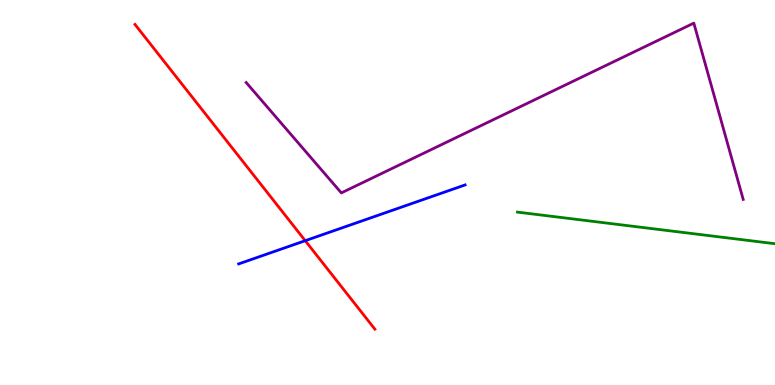[{'lines': ['blue', 'red'], 'intersections': [{'x': 3.94, 'y': 3.75}]}, {'lines': ['green', 'red'], 'intersections': []}, {'lines': ['purple', 'red'], 'intersections': []}, {'lines': ['blue', 'green'], 'intersections': []}, {'lines': ['blue', 'purple'], 'intersections': []}, {'lines': ['green', 'purple'], 'intersections': []}]